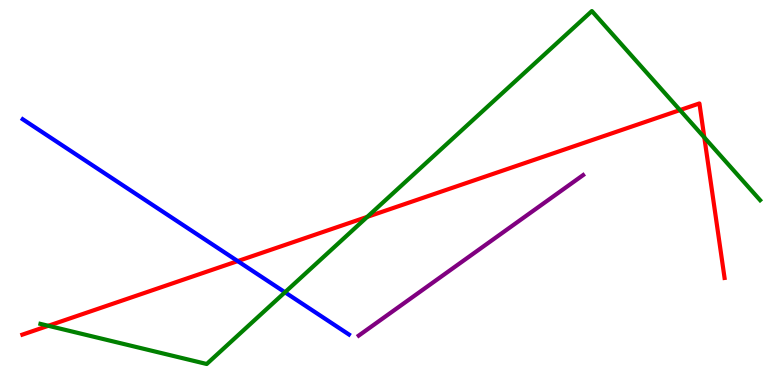[{'lines': ['blue', 'red'], 'intersections': [{'x': 3.07, 'y': 3.22}]}, {'lines': ['green', 'red'], 'intersections': [{'x': 0.623, 'y': 1.54}, {'x': 4.74, 'y': 4.37}, {'x': 8.77, 'y': 7.14}, {'x': 9.09, 'y': 6.43}]}, {'lines': ['purple', 'red'], 'intersections': []}, {'lines': ['blue', 'green'], 'intersections': [{'x': 3.68, 'y': 2.41}]}, {'lines': ['blue', 'purple'], 'intersections': []}, {'lines': ['green', 'purple'], 'intersections': []}]